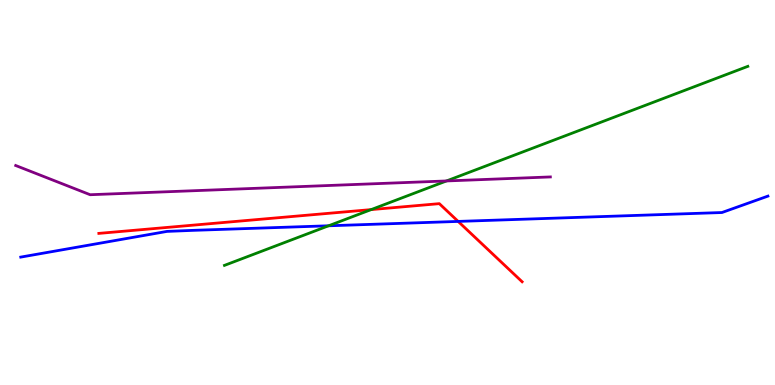[{'lines': ['blue', 'red'], 'intersections': [{'x': 5.91, 'y': 4.25}]}, {'lines': ['green', 'red'], 'intersections': [{'x': 4.79, 'y': 4.56}]}, {'lines': ['purple', 'red'], 'intersections': []}, {'lines': ['blue', 'green'], 'intersections': [{'x': 4.24, 'y': 4.14}]}, {'lines': ['blue', 'purple'], 'intersections': []}, {'lines': ['green', 'purple'], 'intersections': [{'x': 5.76, 'y': 5.3}]}]